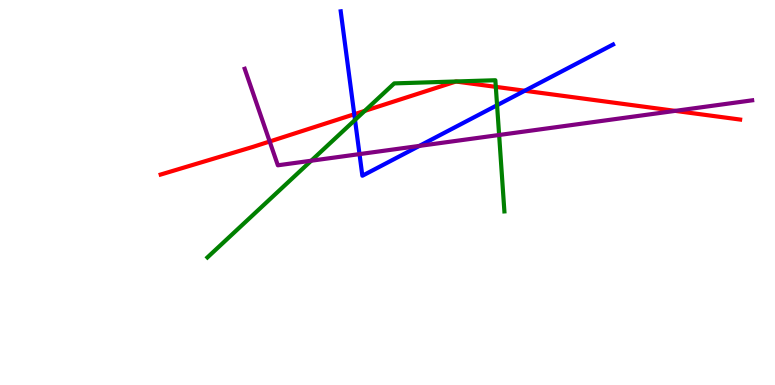[{'lines': ['blue', 'red'], 'intersections': [{'x': 4.57, 'y': 7.03}, {'x': 6.77, 'y': 7.64}]}, {'lines': ['green', 'red'], 'intersections': [{'x': 4.71, 'y': 7.12}, {'x': 6.4, 'y': 7.74}]}, {'lines': ['purple', 'red'], 'intersections': [{'x': 3.48, 'y': 6.32}, {'x': 8.71, 'y': 7.12}]}, {'lines': ['blue', 'green'], 'intersections': [{'x': 4.58, 'y': 6.88}, {'x': 6.41, 'y': 7.27}]}, {'lines': ['blue', 'purple'], 'intersections': [{'x': 4.64, 'y': 6.0}, {'x': 5.41, 'y': 6.21}]}, {'lines': ['green', 'purple'], 'intersections': [{'x': 4.02, 'y': 5.83}, {'x': 6.44, 'y': 6.49}]}]